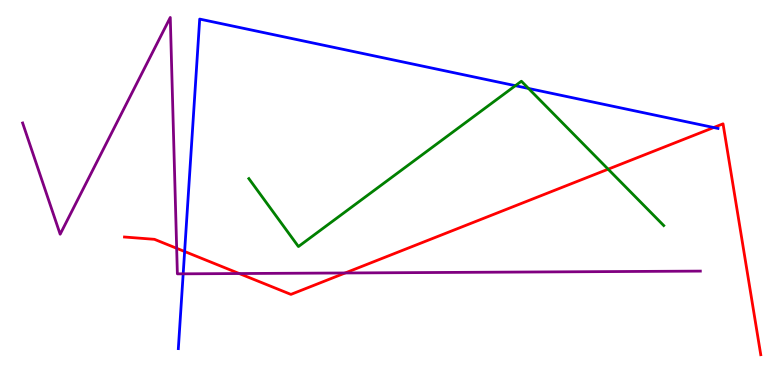[{'lines': ['blue', 'red'], 'intersections': [{'x': 2.38, 'y': 3.47}, {'x': 9.21, 'y': 6.69}]}, {'lines': ['green', 'red'], 'intersections': [{'x': 7.85, 'y': 5.61}]}, {'lines': ['purple', 'red'], 'intersections': [{'x': 2.28, 'y': 3.55}, {'x': 3.09, 'y': 2.9}, {'x': 4.45, 'y': 2.91}]}, {'lines': ['blue', 'green'], 'intersections': [{'x': 6.65, 'y': 7.77}, {'x': 6.82, 'y': 7.7}]}, {'lines': ['blue', 'purple'], 'intersections': [{'x': 2.36, 'y': 2.89}]}, {'lines': ['green', 'purple'], 'intersections': []}]